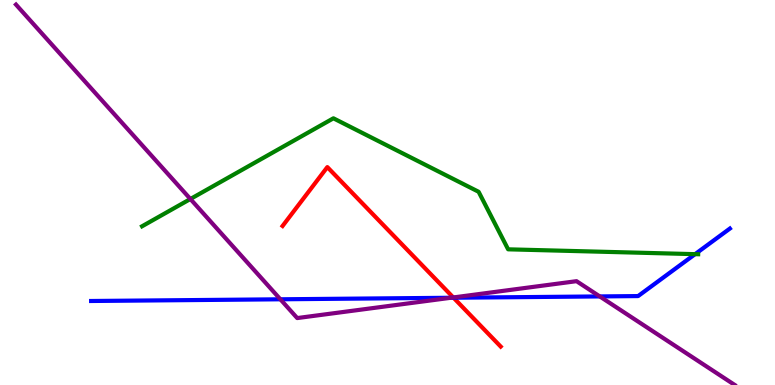[{'lines': ['blue', 'red'], 'intersections': [{'x': 5.85, 'y': 2.27}]}, {'lines': ['green', 'red'], 'intersections': []}, {'lines': ['purple', 'red'], 'intersections': [{'x': 5.85, 'y': 2.27}]}, {'lines': ['blue', 'green'], 'intersections': [{'x': 8.97, 'y': 3.4}]}, {'lines': ['blue', 'purple'], 'intersections': [{'x': 3.62, 'y': 2.23}, {'x': 5.82, 'y': 2.27}, {'x': 7.74, 'y': 2.3}]}, {'lines': ['green', 'purple'], 'intersections': [{'x': 2.46, 'y': 4.83}]}]